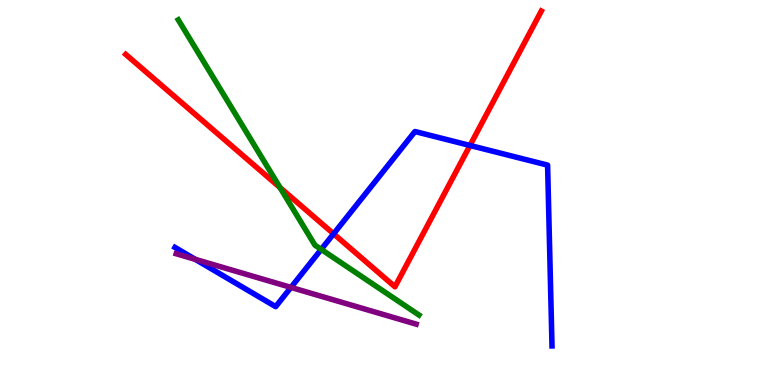[{'lines': ['blue', 'red'], 'intersections': [{'x': 4.3, 'y': 3.93}, {'x': 6.06, 'y': 6.22}]}, {'lines': ['green', 'red'], 'intersections': [{'x': 3.61, 'y': 5.13}]}, {'lines': ['purple', 'red'], 'intersections': []}, {'lines': ['blue', 'green'], 'intersections': [{'x': 4.14, 'y': 3.52}]}, {'lines': ['blue', 'purple'], 'intersections': [{'x': 2.52, 'y': 3.26}, {'x': 3.75, 'y': 2.53}]}, {'lines': ['green', 'purple'], 'intersections': []}]